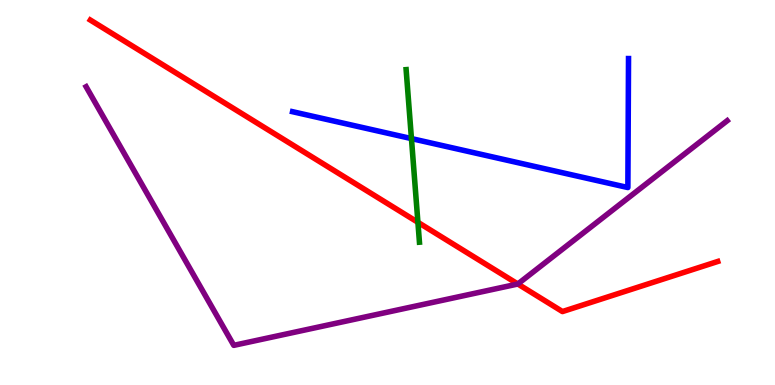[{'lines': ['blue', 'red'], 'intersections': []}, {'lines': ['green', 'red'], 'intersections': [{'x': 5.39, 'y': 4.23}]}, {'lines': ['purple', 'red'], 'intersections': [{'x': 6.68, 'y': 2.62}]}, {'lines': ['blue', 'green'], 'intersections': [{'x': 5.31, 'y': 6.4}]}, {'lines': ['blue', 'purple'], 'intersections': []}, {'lines': ['green', 'purple'], 'intersections': []}]